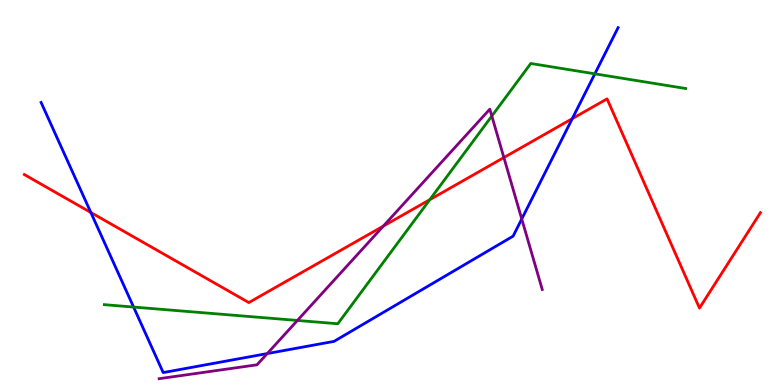[{'lines': ['blue', 'red'], 'intersections': [{'x': 1.17, 'y': 4.48}, {'x': 7.38, 'y': 6.92}]}, {'lines': ['green', 'red'], 'intersections': [{'x': 5.55, 'y': 4.81}]}, {'lines': ['purple', 'red'], 'intersections': [{'x': 4.95, 'y': 4.13}, {'x': 6.5, 'y': 5.91}]}, {'lines': ['blue', 'green'], 'intersections': [{'x': 1.72, 'y': 2.02}, {'x': 7.68, 'y': 8.08}]}, {'lines': ['blue', 'purple'], 'intersections': [{'x': 3.45, 'y': 0.816}, {'x': 6.73, 'y': 4.31}]}, {'lines': ['green', 'purple'], 'intersections': [{'x': 3.84, 'y': 1.68}, {'x': 6.35, 'y': 6.99}]}]